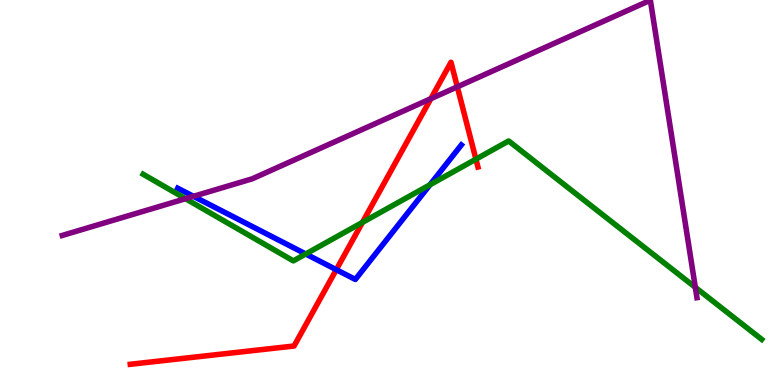[{'lines': ['blue', 'red'], 'intersections': [{'x': 4.34, 'y': 3.0}]}, {'lines': ['green', 'red'], 'intersections': [{'x': 4.68, 'y': 4.22}, {'x': 6.14, 'y': 5.87}]}, {'lines': ['purple', 'red'], 'intersections': [{'x': 5.56, 'y': 7.44}, {'x': 5.9, 'y': 7.74}]}, {'lines': ['blue', 'green'], 'intersections': [{'x': 3.94, 'y': 3.4}, {'x': 5.55, 'y': 5.2}]}, {'lines': ['blue', 'purple'], 'intersections': [{'x': 2.5, 'y': 4.9}]}, {'lines': ['green', 'purple'], 'intersections': [{'x': 2.39, 'y': 4.84}, {'x': 8.97, 'y': 2.54}]}]